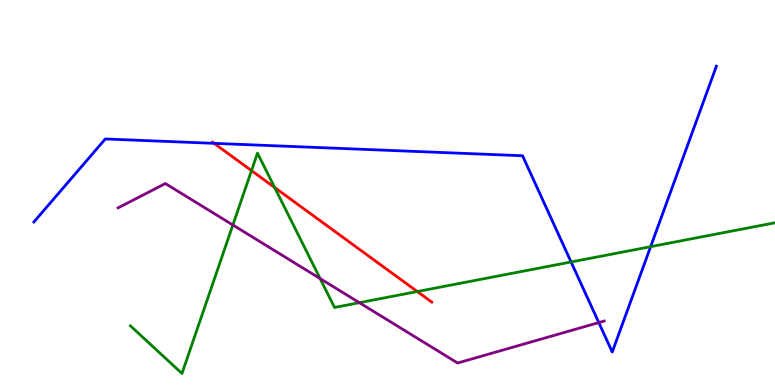[{'lines': ['blue', 'red'], 'intersections': [{'x': 2.76, 'y': 6.28}]}, {'lines': ['green', 'red'], 'intersections': [{'x': 3.25, 'y': 5.57}, {'x': 3.54, 'y': 5.13}, {'x': 5.38, 'y': 2.43}]}, {'lines': ['purple', 'red'], 'intersections': []}, {'lines': ['blue', 'green'], 'intersections': [{'x': 7.37, 'y': 3.2}, {'x': 8.4, 'y': 3.59}]}, {'lines': ['blue', 'purple'], 'intersections': [{'x': 7.73, 'y': 1.62}]}, {'lines': ['green', 'purple'], 'intersections': [{'x': 3.0, 'y': 4.16}, {'x': 4.13, 'y': 2.76}, {'x': 4.64, 'y': 2.14}]}]